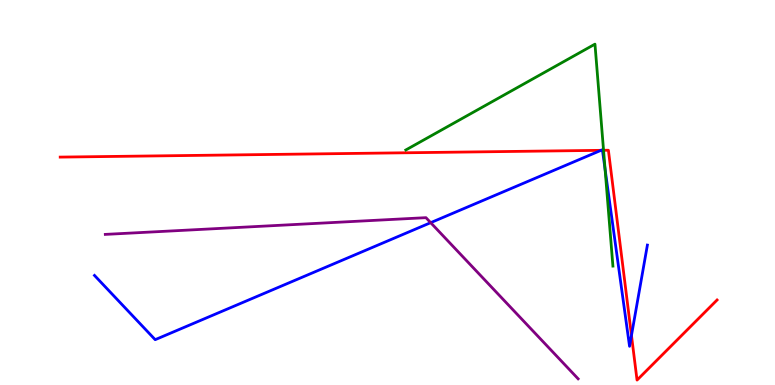[{'lines': ['blue', 'red'], 'intersections': [{'x': 7.75, 'y': 6.1}, {'x': 7.77, 'y': 6.1}, {'x': 8.15, 'y': 1.29}]}, {'lines': ['green', 'red'], 'intersections': [{'x': 7.79, 'y': 6.1}]}, {'lines': ['purple', 'red'], 'intersections': []}, {'lines': ['blue', 'green'], 'intersections': [{'x': 7.81, 'y': 5.6}]}, {'lines': ['blue', 'purple'], 'intersections': [{'x': 5.56, 'y': 4.22}]}, {'lines': ['green', 'purple'], 'intersections': []}]